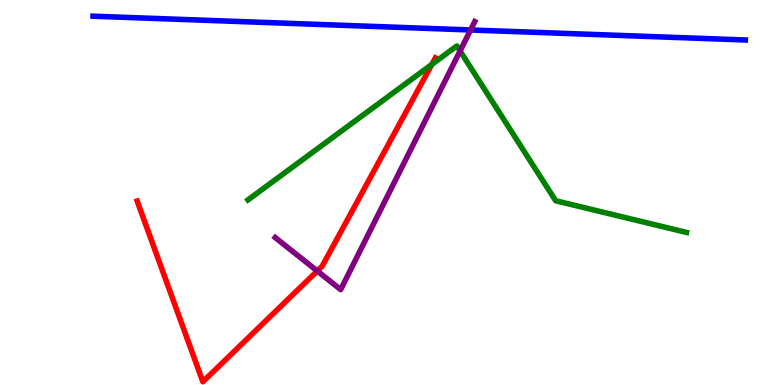[{'lines': ['blue', 'red'], 'intersections': []}, {'lines': ['green', 'red'], 'intersections': [{'x': 5.57, 'y': 8.33}]}, {'lines': ['purple', 'red'], 'intersections': [{'x': 4.09, 'y': 2.96}]}, {'lines': ['blue', 'green'], 'intersections': []}, {'lines': ['blue', 'purple'], 'intersections': [{'x': 6.07, 'y': 9.22}]}, {'lines': ['green', 'purple'], 'intersections': [{'x': 5.94, 'y': 8.68}]}]